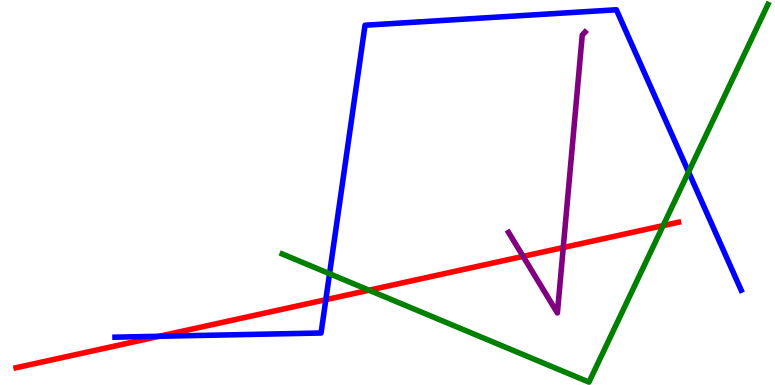[{'lines': ['blue', 'red'], 'intersections': [{'x': 2.05, 'y': 1.27}, {'x': 4.2, 'y': 2.22}]}, {'lines': ['green', 'red'], 'intersections': [{'x': 4.76, 'y': 2.46}, {'x': 8.56, 'y': 4.14}]}, {'lines': ['purple', 'red'], 'intersections': [{'x': 6.75, 'y': 3.34}, {'x': 7.27, 'y': 3.57}]}, {'lines': ['blue', 'green'], 'intersections': [{'x': 4.25, 'y': 2.89}, {'x': 8.88, 'y': 5.53}]}, {'lines': ['blue', 'purple'], 'intersections': []}, {'lines': ['green', 'purple'], 'intersections': []}]